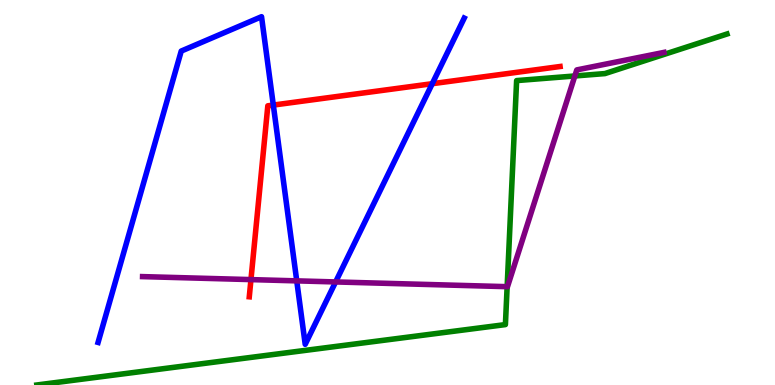[{'lines': ['blue', 'red'], 'intersections': [{'x': 3.53, 'y': 7.27}, {'x': 5.58, 'y': 7.83}]}, {'lines': ['green', 'red'], 'intersections': []}, {'lines': ['purple', 'red'], 'intersections': [{'x': 3.24, 'y': 2.74}]}, {'lines': ['blue', 'green'], 'intersections': []}, {'lines': ['blue', 'purple'], 'intersections': [{'x': 3.83, 'y': 2.7}, {'x': 4.33, 'y': 2.68}]}, {'lines': ['green', 'purple'], 'intersections': [{'x': 6.54, 'y': 2.55}, {'x': 7.42, 'y': 8.03}]}]